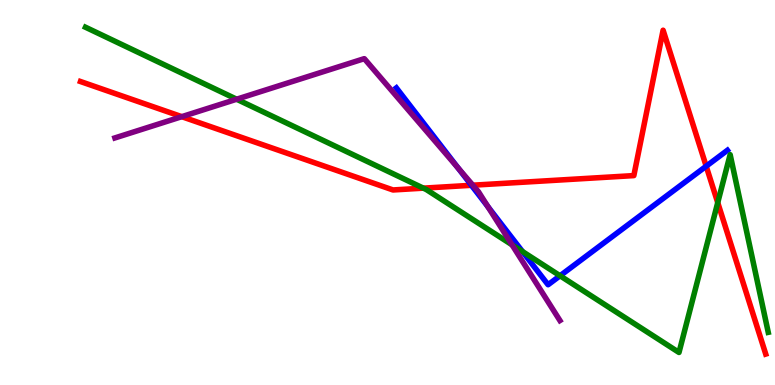[{'lines': ['blue', 'red'], 'intersections': [{'x': 6.08, 'y': 5.19}, {'x': 9.11, 'y': 5.68}]}, {'lines': ['green', 'red'], 'intersections': [{'x': 5.46, 'y': 5.11}, {'x': 9.26, 'y': 4.74}]}, {'lines': ['purple', 'red'], 'intersections': [{'x': 2.35, 'y': 6.97}, {'x': 6.1, 'y': 5.19}]}, {'lines': ['blue', 'green'], 'intersections': [{'x': 6.74, 'y': 3.47}, {'x': 7.23, 'y': 2.84}]}, {'lines': ['blue', 'purple'], 'intersections': [{'x': 5.91, 'y': 5.63}, {'x': 6.3, 'y': 4.63}]}, {'lines': ['green', 'purple'], 'intersections': [{'x': 3.05, 'y': 7.42}, {'x': 6.61, 'y': 3.64}]}]